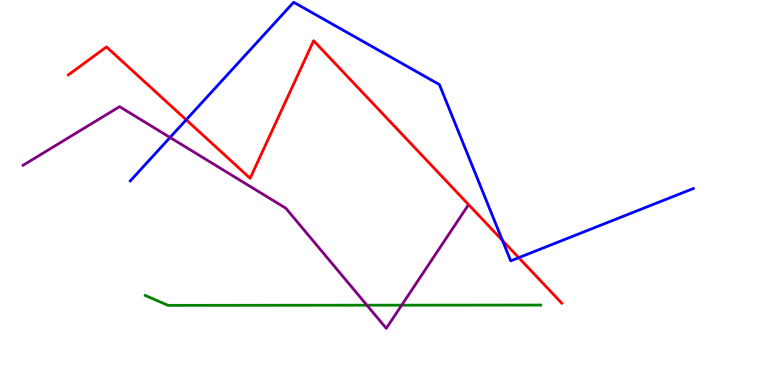[{'lines': ['blue', 'red'], 'intersections': [{'x': 2.4, 'y': 6.89}, {'x': 6.48, 'y': 3.75}, {'x': 6.69, 'y': 3.31}]}, {'lines': ['green', 'red'], 'intersections': []}, {'lines': ['purple', 'red'], 'intersections': []}, {'lines': ['blue', 'green'], 'intersections': []}, {'lines': ['blue', 'purple'], 'intersections': [{'x': 2.19, 'y': 6.43}]}, {'lines': ['green', 'purple'], 'intersections': [{'x': 4.73, 'y': 2.07}, {'x': 5.18, 'y': 2.07}]}]